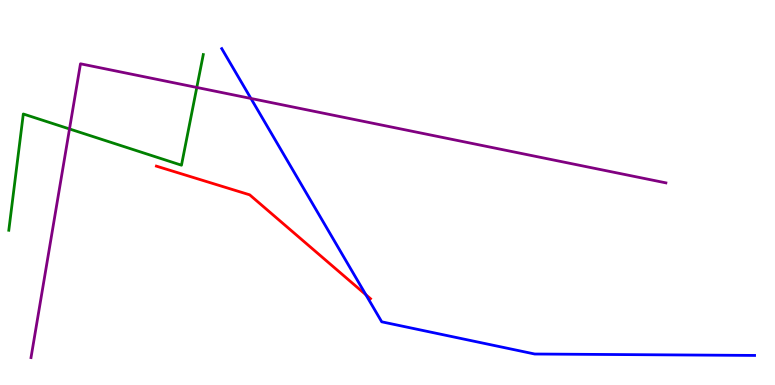[{'lines': ['blue', 'red'], 'intersections': [{'x': 4.72, 'y': 2.34}]}, {'lines': ['green', 'red'], 'intersections': []}, {'lines': ['purple', 'red'], 'intersections': []}, {'lines': ['blue', 'green'], 'intersections': []}, {'lines': ['blue', 'purple'], 'intersections': [{'x': 3.24, 'y': 7.44}]}, {'lines': ['green', 'purple'], 'intersections': [{'x': 0.897, 'y': 6.65}, {'x': 2.54, 'y': 7.73}]}]